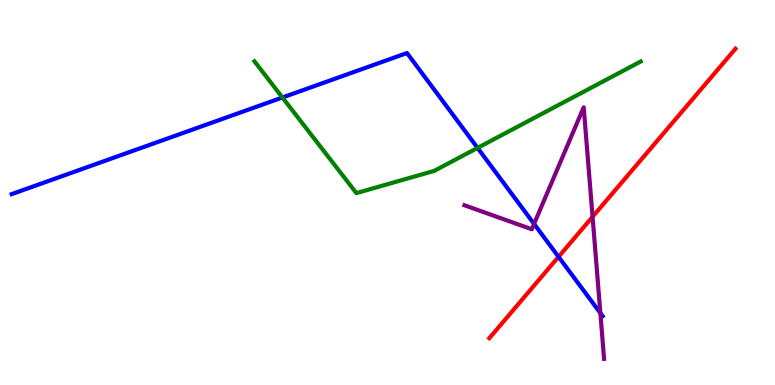[{'lines': ['blue', 'red'], 'intersections': [{'x': 7.21, 'y': 3.33}]}, {'lines': ['green', 'red'], 'intersections': []}, {'lines': ['purple', 'red'], 'intersections': [{'x': 7.65, 'y': 4.37}]}, {'lines': ['blue', 'green'], 'intersections': [{'x': 3.64, 'y': 7.47}, {'x': 6.16, 'y': 6.16}]}, {'lines': ['blue', 'purple'], 'intersections': [{'x': 6.89, 'y': 4.18}, {'x': 7.75, 'y': 1.87}]}, {'lines': ['green', 'purple'], 'intersections': []}]